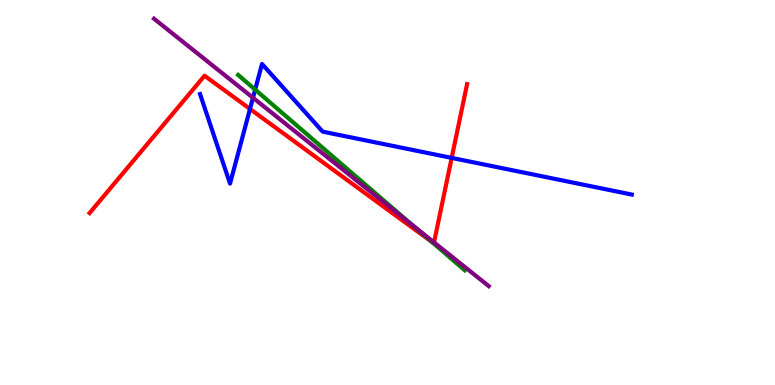[{'lines': ['blue', 'red'], 'intersections': [{'x': 3.23, 'y': 7.17}, {'x': 5.83, 'y': 5.9}]}, {'lines': ['green', 'red'], 'intersections': [{'x': 5.58, 'y': 3.71}]}, {'lines': ['purple', 'red'], 'intersections': [{'x': 5.6, 'y': 3.7}]}, {'lines': ['blue', 'green'], 'intersections': [{'x': 3.29, 'y': 7.67}]}, {'lines': ['blue', 'purple'], 'intersections': [{'x': 3.26, 'y': 7.46}]}, {'lines': ['green', 'purple'], 'intersections': [{'x': 5.32, 'y': 4.16}]}]